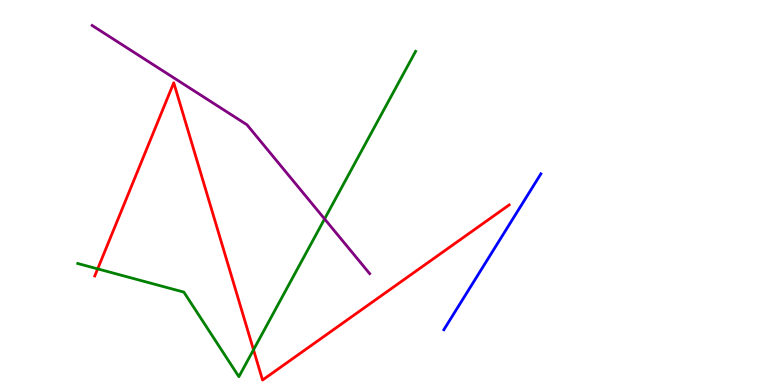[{'lines': ['blue', 'red'], 'intersections': []}, {'lines': ['green', 'red'], 'intersections': [{'x': 1.26, 'y': 3.02}, {'x': 3.27, 'y': 0.915}]}, {'lines': ['purple', 'red'], 'intersections': []}, {'lines': ['blue', 'green'], 'intersections': []}, {'lines': ['blue', 'purple'], 'intersections': []}, {'lines': ['green', 'purple'], 'intersections': [{'x': 4.19, 'y': 4.31}]}]